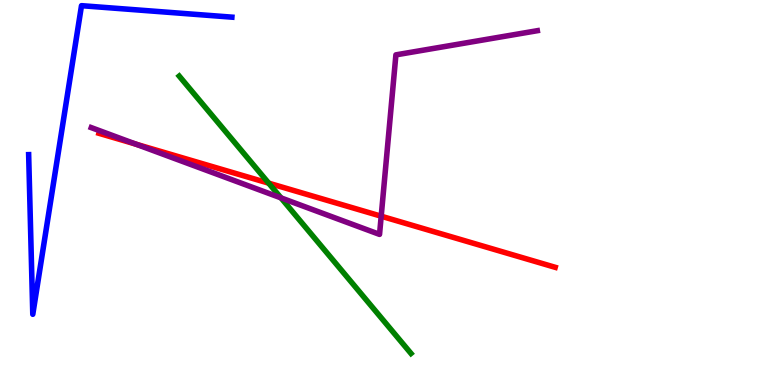[{'lines': ['blue', 'red'], 'intersections': []}, {'lines': ['green', 'red'], 'intersections': [{'x': 3.47, 'y': 5.24}]}, {'lines': ['purple', 'red'], 'intersections': [{'x': 1.75, 'y': 6.26}, {'x': 4.92, 'y': 4.38}]}, {'lines': ['blue', 'green'], 'intersections': []}, {'lines': ['blue', 'purple'], 'intersections': []}, {'lines': ['green', 'purple'], 'intersections': [{'x': 3.63, 'y': 4.86}]}]